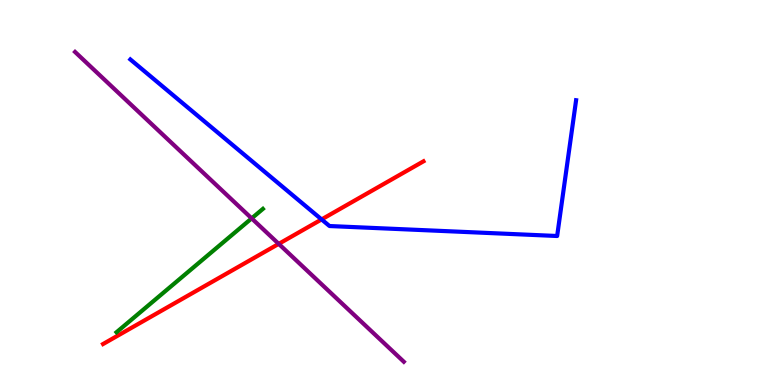[{'lines': ['blue', 'red'], 'intersections': [{'x': 4.15, 'y': 4.3}]}, {'lines': ['green', 'red'], 'intersections': []}, {'lines': ['purple', 'red'], 'intersections': [{'x': 3.6, 'y': 3.67}]}, {'lines': ['blue', 'green'], 'intersections': []}, {'lines': ['blue', 'purple'], 'intersections': []}, {'lines': ['green', 'purple'], 'intersections': [{'x': 3.25, 'y': 4.33}]}]